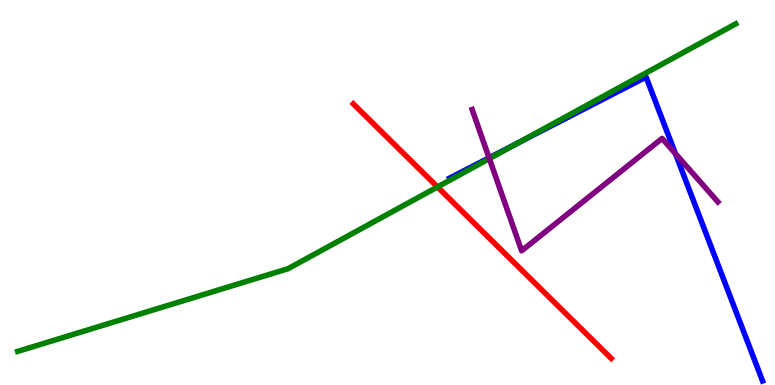[{'lines': ['blue', 'red'], 'intersections': []}, {'lines': ['green', 'red'], 'intersections': [{'x': 5.65, 'y': 5.14}]}, {'lines': ['purple', 'red'], 'intersections': []}, {'lines': ['blue', 'green'], 'intersections': [{'x': 6.68, 'y': 6.28}]}, {'lines': ['blue', 'purple'], 'intersections': [{'x': 6.31, 'y': 5.9}, {'x': 8.72, 'y': 6.01}]}, {'lines': ['green', 'purple'], 'intersections': [{'x': 6.31, 'y': 5.88}]}]